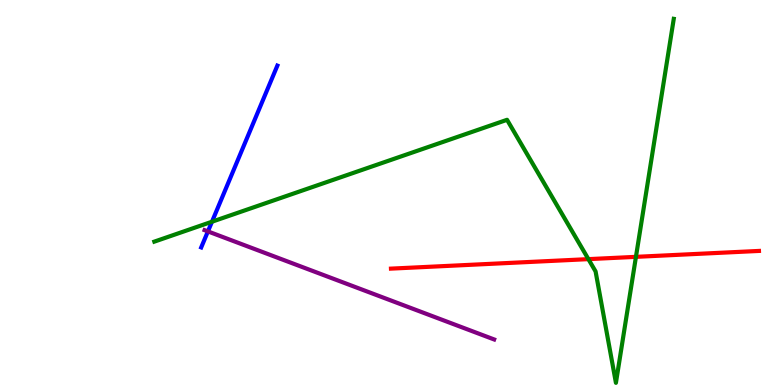[{'lines': ['blue', 'red'], 'intersections': []}, {'lines': ['green', 'red'], 'intersections': [{'x': 7.59, 'y': 3.27}, {'x': 8.21, 'y': 3.33}]}, {'lines': ['purple', 'red'], 'intersections': []}, {'lines': ['blue', 'green'], 'intersections': [{'x': 2.74, 'y': 4.24}]}, {'lines': ['blue', 'purple'], 'intersections': [{'x': 2.68, 'y': 3.99}]}, {'lines': ['green', 'purple'], 'intersections': []}]